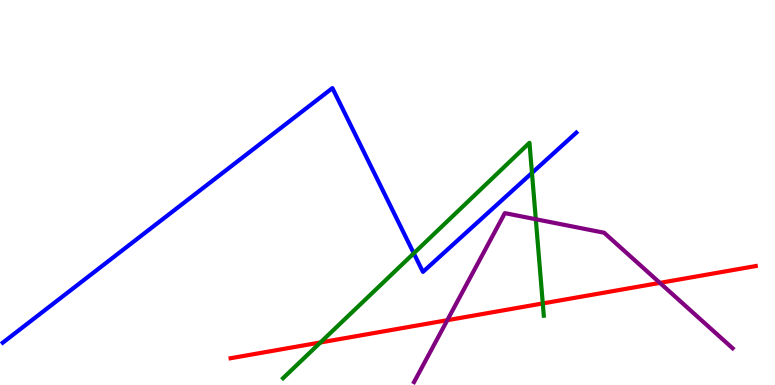[{'lines': ['blue', 'red'], 'intersections': []}, {'lines': ['green', 'red'], 'intersections': [{'x': 4.13, 'y': 1.11}, {'x': 7.0, 'y': 2.12}]}, {'lines': ['purple', 'red'], 'intersections': [{'x': 5.77, 'y': 1.68}, {'x': 8.51, 'y': 2.65}]}, {'lines': ['blue', 'green'], 'intersections': [{'x': 5.34, 'y': 3.42}, {'x': 6.86, 'y': 5.51}]}, {'lines': ['blue', 'purple'], 'intersections': []}, {'lines': ['green', 'purple'], 'intersections': [{'x': 6.91, 'y': 4.31}]}]